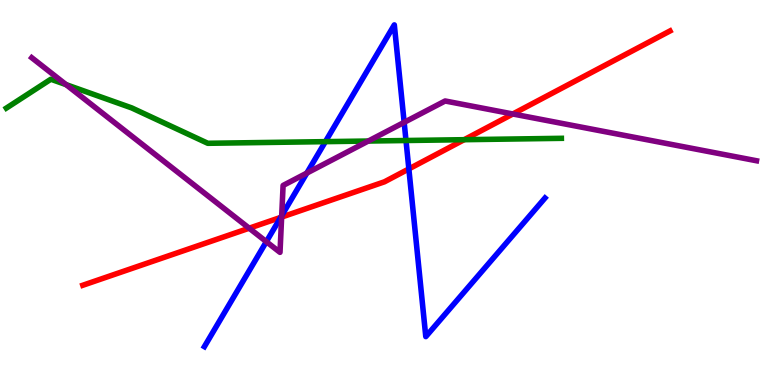[{'lines': ['blue', 'red'], 'intersections': [{'x': 3.62, 'y': 4.35}, {'x': 5.28, 'y': 5.61}]}, {'lines': ['green', 'red'], 'intersections': [{'x': 5.99, 'y': 6.37}]}, {'lines': ['purple', 'red'], 'intersections': [{'x': 3.22, 'y': 4.07}, {'x': 3.63, 'y': 4.36}, {'x': 6.62, 'y': 7.04}]}, {'lines': ['blue', 'green'], 'intersections': [{'x': 4.2, 'y': 6.32}, {'x': 5.24, 'y': 6.35}]}, {'lines': ['blue', 'purple'], 'intersections': [{'x': 3.44, 'y': 3.72}, {'x': 3.63, 'y': 4.4}, {'x': 3.96, 'y': 5.5}, {'x': 5.21, 'y': 6.82}]}, {'lines': ['green', 'purple'], 'intersections': [{'x': 0.853, 'y': 7.8}, {'x': 4.75, 'y': 6.34}]}]